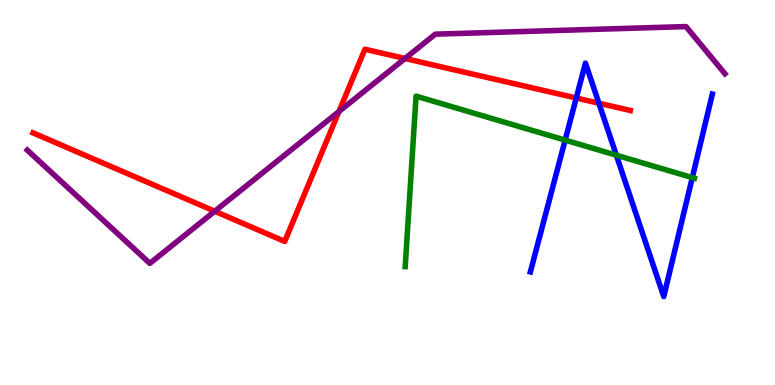[{'lines': ['blue', 'red'], 'intersections': [{'x': 7.44, 'y': 7.45}, {'x': 7.73, 'y': 7.32}]}, {'lines': ['green', 'red'], 'intersections': []}, {'lines': ['purple', 'red'], 'intersections': [{'x': 2.77, 'y': 4.51}, {'x': 4.37, 'y': 7.1}, {'x': 5.23, 'y': 8.48}]}, {'lines': ['blue', 'green'], 'intersections': [{'x': 7.29, 'y': 6.36}, {'x': 7.95, 'y': 5.97}, {'x': 8.93, 'y': 5.39}]}, {'lines': ['blue', 'purple'], 'intersections': []}, {'lines': ['green', 'purple'], 'intersections': []}]